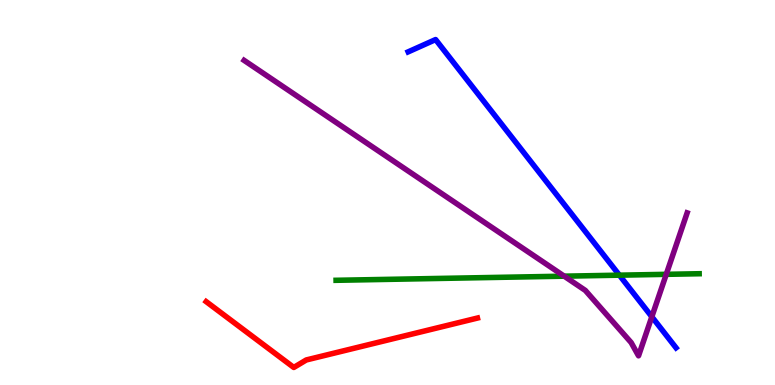[{'lines': ['blue', 'red'], 'intersections': []}, {'lines': ['green', 'red'], 'intersections': []}, {'lines': ['purple', 'red'], 'intersections': []}, {'lines': ['blue', 'green'], 'intersections': [{'x': 7.99, 'y': 2.85}]}, {'lines': ['blue', 'purple'], 'intersections': [{'x': 8.41, 'y': 1.77}]}, {'lines': ['green', 'purple'], 'intersections': [{'x': 7.28, 'y': 2.83}, {'x': 8.6, 'y': 2.87}]}]